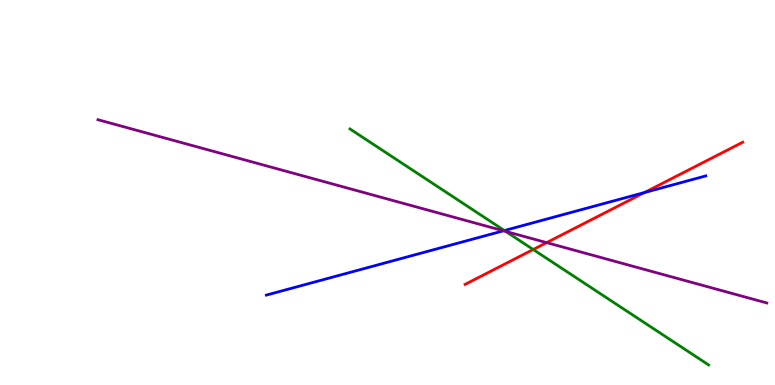[{'lines': ['blue', 'red'], 'intersections': [{'x': 8.32, 'y': 5.0}]}, {'lines': ['green', 'red'], 'intersections': [{'x': 6.88, 'y': 3.52}]}, {'lines': ['purple', 'red'], 'intersections': [{'x': 7.05, 'y': 3.7}]}, {'lines': ['blue', 'green'], 'intersections': [{'x': 6.51, 'y': 4.01}]}, {'lines': ['blue', 'purple'], 'intersections': [{'x': 6.5, 'y': 4.01}]}, {'lines': ['green', 'purple'], 'intersections': [{'x': 6.53, 'y': 3.99}]}]